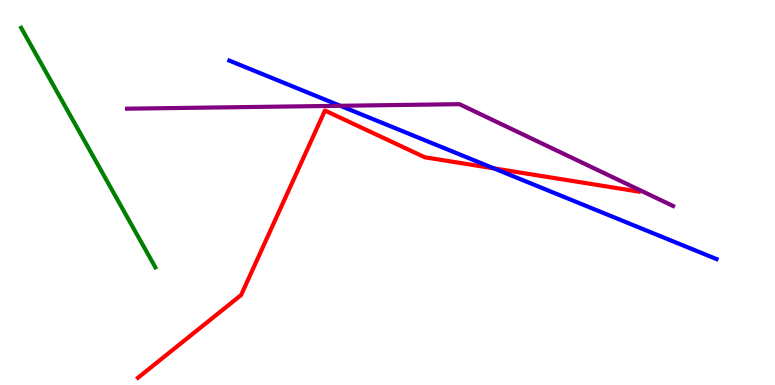[{'lines': ['blue', 'red'], 'intersections': [{'x': 6.37, 'y': 5.63}]}, {'lines': ['green', 'red'], 'intersections': []}, {'lines': ['purple', 'red'], 'intersections': []}, {'lines': ['blue', 'green'], 'intersections': []}, {'lines': ['blue', 'purple'], 'intersections': [{'x': 4.39, 'y': 7.25}]}, {'lines': ['green', 'purple'], 'intersections': []}]